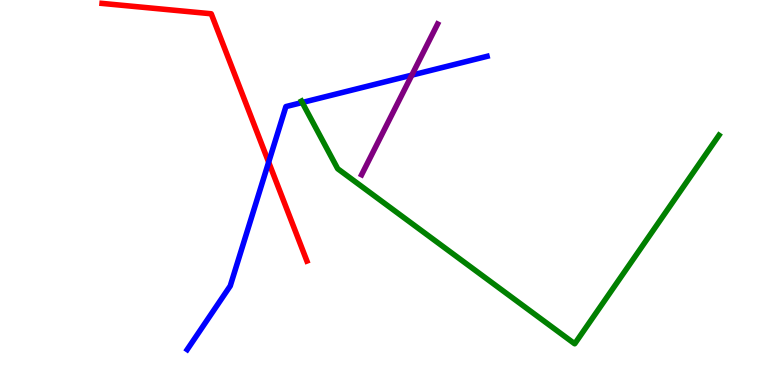[{'lines': ['blue', 'red'], 'intersections': [{'x': 3.47, 'y': 5.79}]}, {'lines': ['green', 'red'], 'intersections': []}, {'lines': ['purple', 'red'], 'intersections': []}, {'lines': ['blue', 'green'], 'intersections': [{'x': 3.9, 'y': 7.34}]}, {'lines': ['blue', 'purple'], 'intersections': [{'x': 5.31, 'y': 8.05}]}, {'lines': ['green', 'purple'], 'intersections': []}]